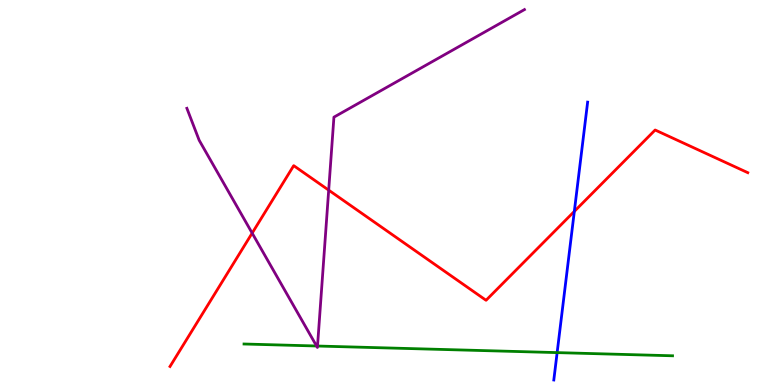[{'lines': ['blue', 'red'], 'intersections': [{'x': 7.41, 'y': 4.51}]}, {'lines': ['green', 'red'], 'intersections': []}, {'lines': ['purple', 'red'], 'intersections': [{'x': 3.25, 'y': 3.95}, {'x': 4.24, 'y': 5.06}]}, {'lines': ['blue', 'green'], 'intersections': [{'x': 7.19, 'y': 0.841}]}, {'lines': ['blue', 'purple'], 'intersections': []}, {'lines': ['green', 'purple'], 'intersections': [{'x': 4.08, 'y': 1.01}, {'x': 4.1, 'y': 1.01}]}]